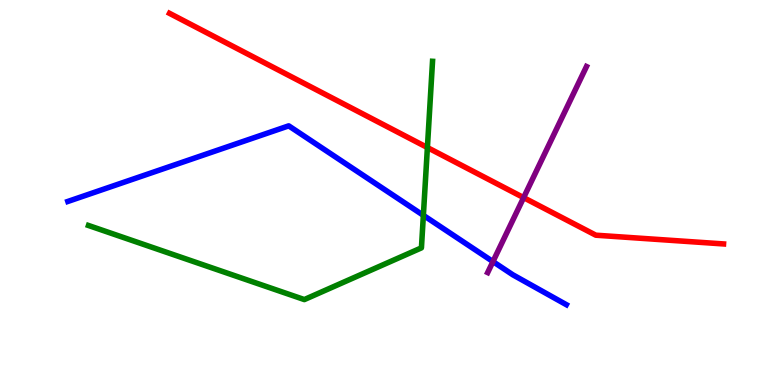[{'lines': ['blue', 'red'], 'intersections': []}, {'lines': ['green', 'red'], 'intersections': [{'x': 5.51, 'y': 6.17}]}, {'lines': ['purple', 'red'], 'intersections': [{'x': 6.76, 'y': 4.87}]}, {'lines': ['blue', 'green'], 'intersections': [{'x': 5.46, 'y': 4.41}]}, {'lines': ['blue', 'purple'], 'intersections': [{'x': 6.36, 'y': 3.21}]}, {'lines': ['green', 'purple'], 'intersections': []}]